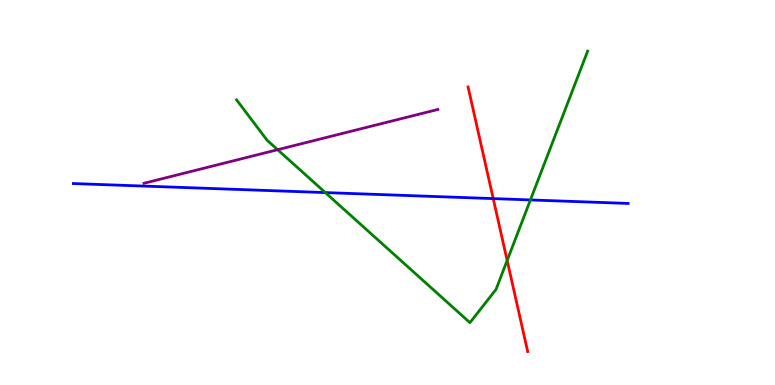[{'lines': ['blue', 'red'], 'intersections': [{'x': 6.36, 'y': 4.84}]}, {'lines': ['green', 'red'], 'intersections': [{'x': 6.54, 'y': 3.24}]}, {'lines': ['purple', 'red'], 'intersections': []}, {'lines': ['blue', 'green'], 'intersections': [{'x': 4.2, 'y': 5.0}, {'x': 6.84, 'y': 4.81}]}, {'lines': ['blue', 'purple'], 'intersections': []}, {'lines': ['green', 'purple'], 'intersections': [{'x': 3.58, 'y': 6.11}]}]